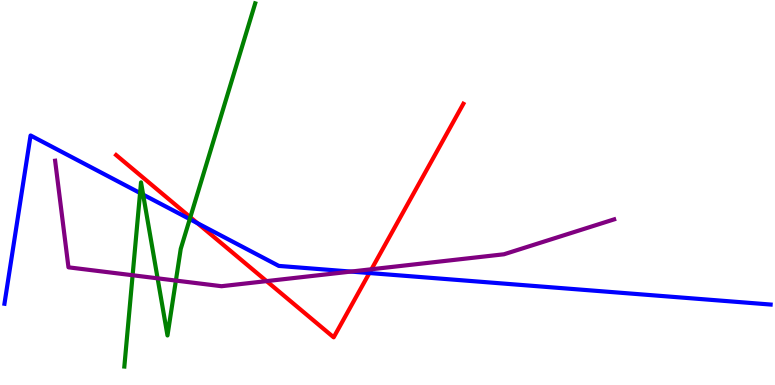[{'lines': ['blue', 'red'], 'intersections': [{'x': 2.55, 'y': 4.2}, {'x': 4.77, 'y': 2.91}]}, {'lines': ['green', 'red'], 'intersections': [{'x': 2.46, 'y': 4.36}]}, {'lines': ['purple', 'red'], 'intersections': [{'x': 3.44, 'y': 2.7}, {'x': 4.79, 'y': 3.01}]}, {'lines': ['blue', 'green'], 'intersections': [{'x': 1.81, 'y': 4.99}, {'x': 1.85, 'y': 4.94}, {'x': 2.45, 'y': 4.31}]}, {'lines': ['blue', 'purple'], 'intersections': [{'x': 4.53, 'y': 2.95}]}, {'lines': ['green', 'purple'], 'intersections': [{'x': 1.71, 'y': 2.85}, {'x': 2.03, 'y': 2.77}, {'x': 2.27, 'y': 2.71}]}]